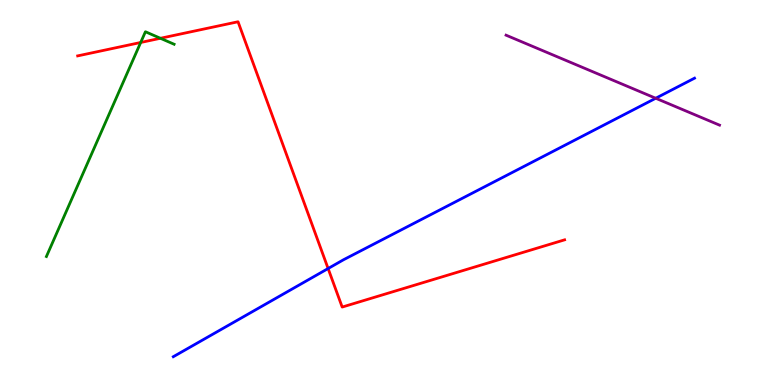[{'lines': ['blue', 'red'], 'intersections': [{'x': 4.23, 'y': 3.03}]}, {'lines': ['green', 'red'], 'intersections': [{'x': 1.82, 'y': 8.9}, {'x': 2.07, 'y': 9.01}]}, {'lines': ['purple', 'red'], 'intersections': []}, {'lines': ['blue', 'green'], 'intersections': []}, {'lines': ['blue', 'purple'], 'intersections': [{'x': 8.46, 'y': 7.45}]}, {'lines': ['green', 'purple'], 'intersections': []}]